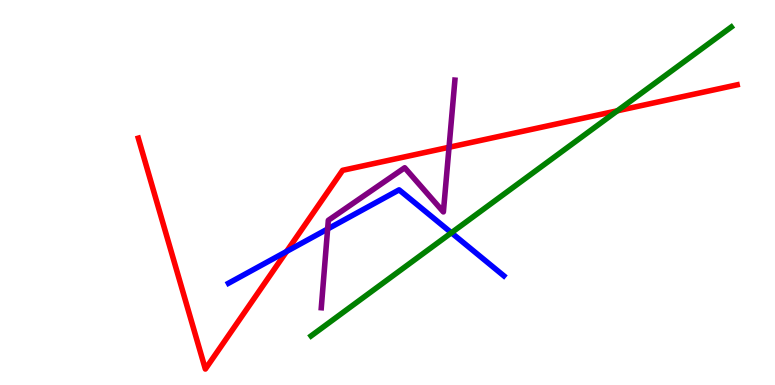[{'lines': ['blue', 'red'], 'intersections': [{'x': 3.7, 'y': 3.47}]}, {'lines': ['green', 'red'], 'intersections': [{'x': 7.97, 'y': 7.12}]}, {'lines': ['purple', 'red'], 'intersections': [{'x': 5.79, 'y': 6.18}]}, {'lines': ['blue', 'green'], 'intersections': [{'x': 5.82, 'y': 3.95}]}, {'lines': ['blue', 'purple'], 'intersections': [{'x': 4.23, 'y': 4.05}]}, {'lines': ['green', 'purple'], 'intersections': []}]